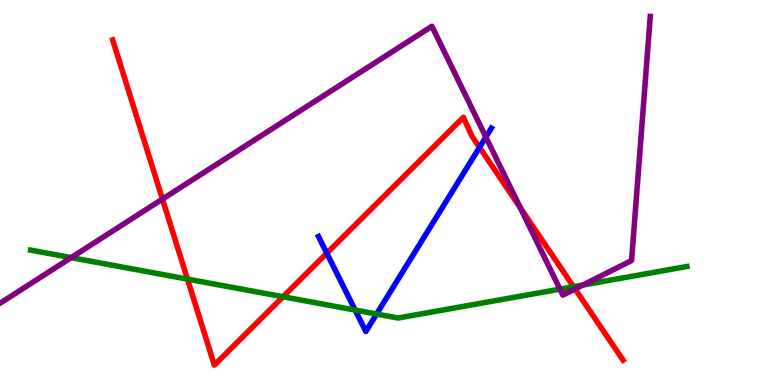[{'lines': ['blue', 'red'], 'intersections': [{'x': 4.22, 'y': 3.42}, {'x': 6.19, 'y': 6.17}]}, {'lines': ['green', 'red'], 'intersections': [{'x': 2.42, 'y': 2.75}, {'x': 3.65, 'y': 2.29}, {'x': 7.4, 'y': 2.55}]}, {'lines': ['purple', 'red'], 'intersections': [{'x': 2.1, 'y': 4.83}, {'x': 6.72, 'y': 4.6}, {'x': 7.42, 'y': 2.49}]}, {'lines': ['blue', 'green'], 'intersections': [{'x': 4.58, 'y': 1.95}, {'x': 4.86, 'y': 1.84}]}, {'lines': ['blue', 'purple'], 'intersections': [{'x': 6.27, 'y': 6.44}]}, {'lines': ['green', 'purple'], 'intersections': [{'x': 0.918, 'y': 3.31}, {'x': 7.23, 'y': 2.49}, {'x': 7.52, 'y': 2.6}]}]